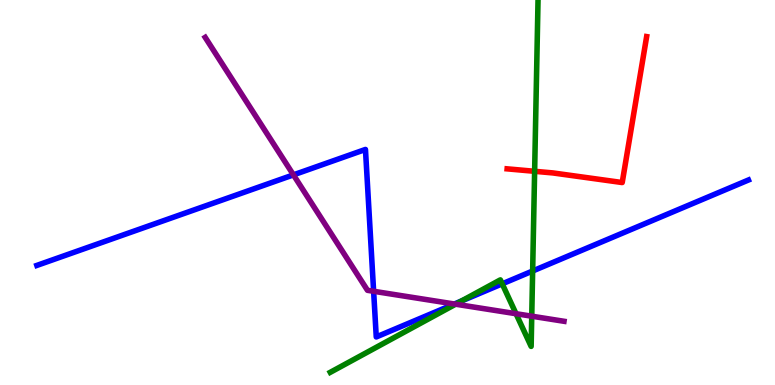[{'lines': ['blue', 'red'], 'intersections': []}, {'lines': ['green', 'red'], 'intersections': [{'x': 6.9, 'y': 5.55}]}, {'lines': ['purple', 'red'], 'intersections': []}, {'lines': ['blue', 'green'], 'intersections': [{'x': 5.95, 'y': 2.18}, {'x': 6.48, 'y': 2.63}, {'x': 6.87, 'y': 2.96}]}, {'lines': ['blue', 'purple'], 'intersections': [{'x': 3.79, 'y': 5.46}, {'x': 4.82, 'y': 2.43}, {'x': 5.86, 'y': 2.1}]}, {'lines': ['green', 'purple'], 'intersections': [{'x': 5.88, 'y': 2.1}, {'x': 6.66, 'y': 1.85}, {'x': 6.86, 'y': 1.79}]}]